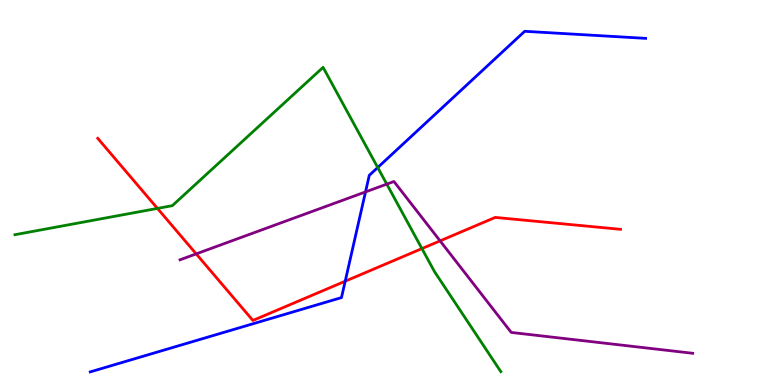[{'lines': ['blue', 'red'], 'intersections': [{'x': 4.45, 'y': 2.7}]}, {'lines': ['green', 'red'], 'intersections': [{'x': 2.03, 'y': 4.59}, {'x': 5.44, 'y': 3.54}]}, {'lines': ['purple', 'red'], 'intersections': [{'x': 2.53, 'y': 3.41}, {'x': 5.68, 'y': 3.74}]}, {'lines': ['blue', 'green'], 'intersections': [{'x': 4.87, 'y': 5.65}]}, {'lines': ['blue', 'purple'], 'intersections': [{'x': 4.72, 'y': 5.02}]}, {'lines': ['green', 'purple'], 'intersections': [{'x': 4.99, 'y': 5.22}]}]